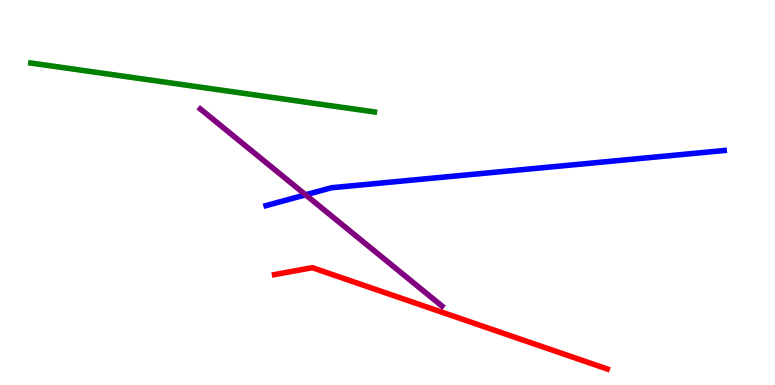[{'lines': ['blue', 'red'], 'intersections': []}, {'lines': ['green', 'red'], 'intersections': []}, {'lines': ['purple', 'red'], 'intersections': []}, {'lines': ['blue', 'green'], 'intersections': []}, {'lines': ['blue', 'purple'], 'intersections': [{'x': 3.94, 'y': 4.94}]}, {'lines': ['green', 'purple'], 'intersections': []}]